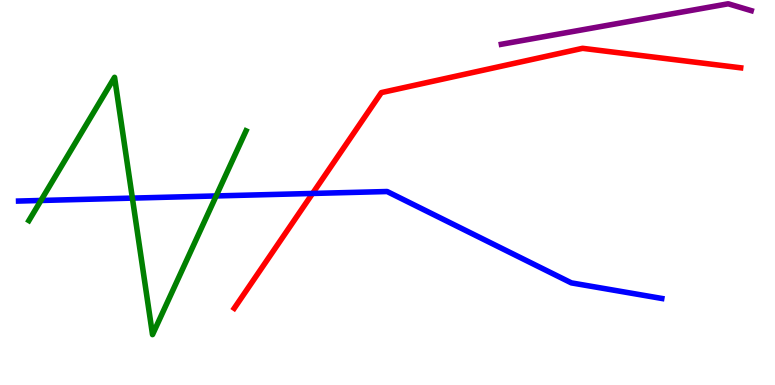[{'lines': ['blue', 'red'], 'intersections': [{'x': 4.03, 'y': 4.98}]}, {'lines': ['green', 'red'], 'intersections': []}, {'lines': ['purple', 'red'], 'intersections': []}, {'lines': ['blue', 'green'], 'intersections': [{'x': 0.528, 'y': 4.79}, {'x': 1.71, 'y': 4.85}, {'x': 2.79, 'y': 4.91}]}, {'lines': ['blue', 'purple'], 'intersections': []}, {'lines': ['green', 'purple'], 'intersections': []}]